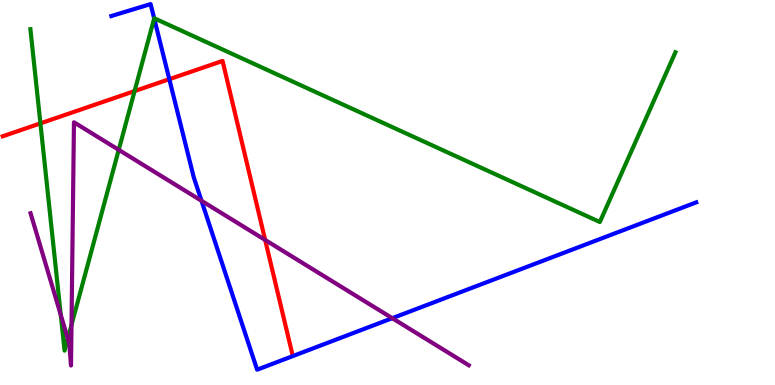[{'lines': ['blue', 'red'], 'intersections': [{'x': 2.18, 'y': 7.94}]}, {'lines': ['green', 'red'], 'intersections': [{'x': 0.522, 'y': 6.8}, {'x': 1.74, 'y': 7.63}]}, {'lines': ['purple', 'red'], 'intersections': [{'x': 3.42, 'y': 3.77}]}, {'lines': ['blue', 'green'], 'intersections': [{'x': 1.99, 'y': 9.52}]}, {'lines': ['blue', 'purple'], 'intersections': [{'x': 2.6, 'y': 4.78}, {'x': 5.06, 'y': 1.74}]}, {'lines': ['green', 'purple'], 'intersections': [{'x': 0.784, 'y': 1.82}, {'x': 0.875, 'y': 1.21}, {'x': 0.923, 'y': 1.56}, {'x': 1.53, 'y': 6.11}]}]